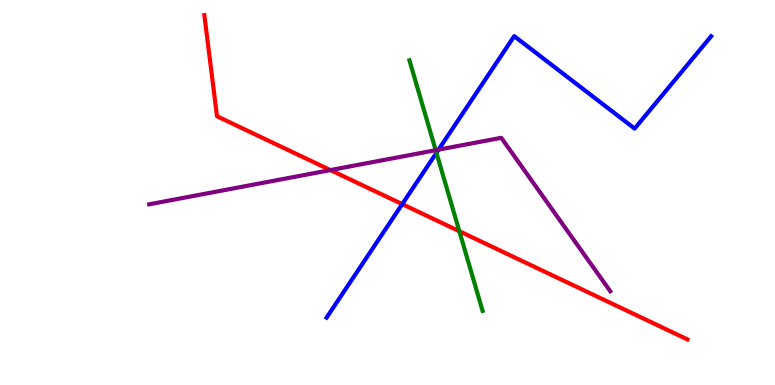[{'lines': ['blue', 'red'], 'intersections': [{'x': 5.19, 'y': 4.7}]}, {'lines': ['green', 'red'], 'intersections': [{'x': 5.93, 'y': 3.99}]}, {'lines': ['purple', 'red'], 'intersections': [{'x': 4.26, 'y': 5.58}]}, {'lines': ['blue', 'green'], 'intersections': [{'x': 5.63, 'y': 6.03}]}, {'lines': ['blue', 'purple'], 'intersections': [{'x': 5.66, 'y': 6.11}]}, {'lines': ['green', 'purple'], 'intersections': [{'x': 5.62, 'y': 6.1}]}]